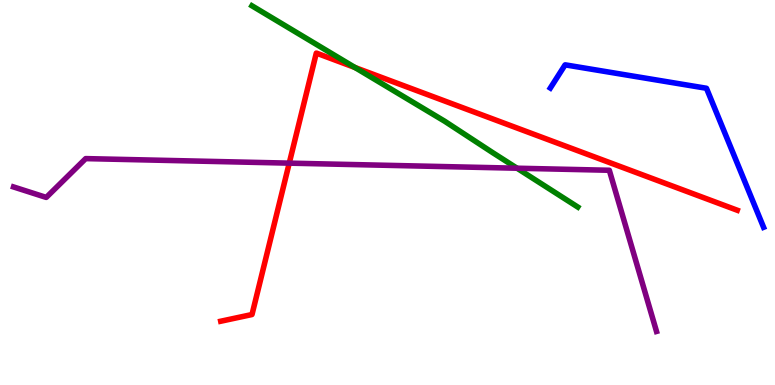[{'lines': ['blue', 'red'], 'intersections': []}, {'lines': ['green', 'red'], 'intersections': [{'x': 4.58, 'y': 8.25}]}, {'lines': ['purple', 'red'], 'intersections': [{'x': 3.73, 'y': 5.76}]}, {'lines': ['blue', 'green'], 'intersections': []}, {'lines': ['blue', 'purple'], 'intersections': []}, {'lines': ['green', 'purple'], 'intersections': [{'x': 6.67, 'y': 5.63}]}]